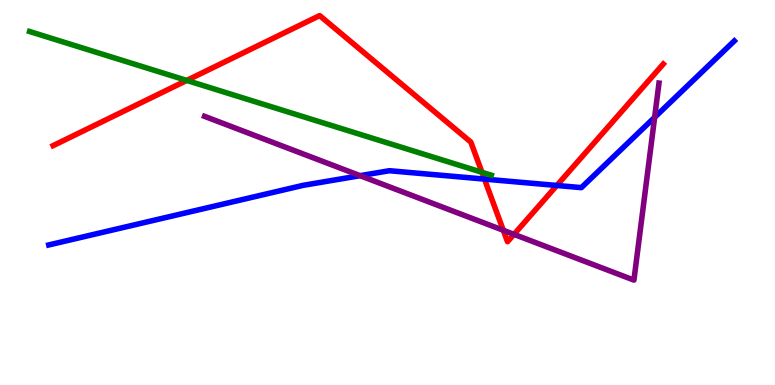[{'lines': ['blue', 'red'], 'intersections': [{'x': 6.25, 'y': 5.35}, {'x': 7.18, 'y': 5.18}]}, {'lines': ['green', 'red'], 'intersections': [{'x': 2.41, 'y': 7.91}, {'x': 6.22, 'y': 5.52}]}, {'lines': ['purple', 'red'], 'intersections': [{'x': 6.49, 'y': 4.02}, {'x': 6.63, 'y': 3.91}]}, {'lines': ['blue', 'green'], 'intersections': []}, {'lines': ['blue', 'purple'], 'intersections': [{'x': 4.65, 'y': 5.44}, {'x': 8.45, 'y': 6.95}]}, {'lines': ['green', 'purple'], 'intersections': []}]